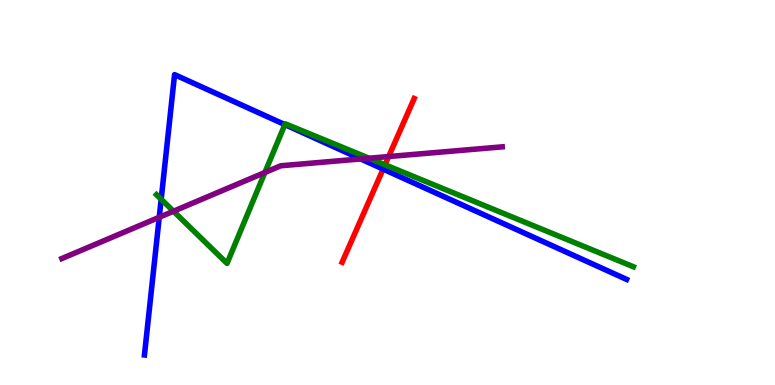[{'lines': ['blue', 'red'], 'intersections': [{'x': 4.94, 'y': 5.61}]}, {'lines': ['green', 'red'], 'intersections': [{'x': 4.97, 'y': 5.72}]}, {'lines': ['purple', 'red'], 'intersections': [{'x': 5.01, 'y': 5.93}]}, {'lines': ['blue', 'green'], 'intersections': [{'x': 2.08, 'y': 4.82}, {'x': 3.68, 'y': 6.76}]}, {'lines': ['blue', 'purple'], 'intersections': [{'x': 2.05, 'y': 4.36}, {'x': 4.65, 'y': 5.87}]}, {'lines': ['green', 'purple'], 'intersections': [{'x': 2.24, 'y': 4.51}, {'x': 3.42, 'y': 5.52}, {'x': 4.76, 'y': 5.89}]}]